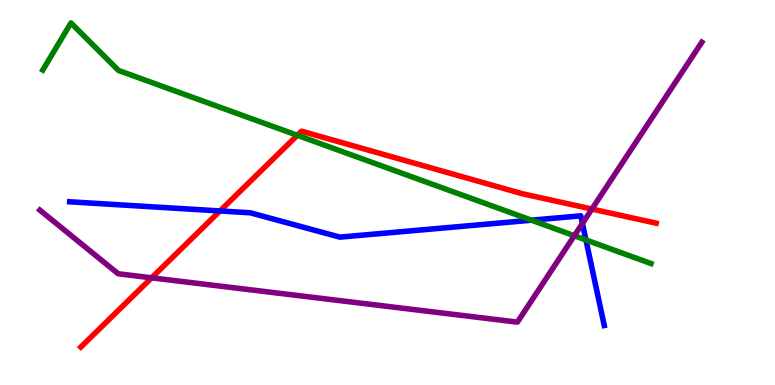[{'lines': ['blue', 'red'], 'intersections': [{'x': 2.84, 'y': 4.52}]}, {'lines': ['green', 'red'], 'intersections': [{'x': 3.84, 'y': 6.49}]}, {'lines': ['purple', 'red'], 'intersections': [{'x': 1.96, 'y': 2.78}, {'x': 7.64, 'y': 4.57}]}, {'lines': ['blue', 'green'], 'intersections': [{'x': 6.86, 'y': 4.28}, {'x': 7.56, 'y': 3.77}]}, {'lines': ['blue', 'purple'], 'intersections': [{'x': 7.52, 'y': 4.2}]}, {'lines': ['green', 'purple'], 'intersections': [{'x': 7.41, 'y': 3.88}]}]